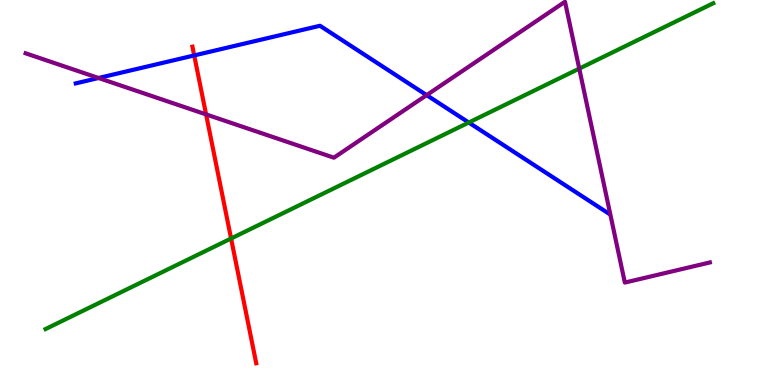[{'lines': ['blue', 'red'], 'intersections': [{'x': 2.51, 'y': 8.56}]}, {'lines': ['green', 'red'], 'intersections': [{'x': 2.98, 'y': 3.8}]}, {'lines': ['purple', 'red'], 'intersections': [{'x': 2.66, 'y': 7.03}]}, {'lines': ['blue', 'green'], 'intersections': [{'x': 6.05, 'y': 6.82}]}, {'lines': ['blue', 'purple'], 'intersections': [{'x': 1.27, 'y': 7.97}, {'x': 5.5, 'y': 7.53}]}, {'lines': ['green', 'purple'], 'intersections': [{'x': 7.47, 'y': 8.22}]}]